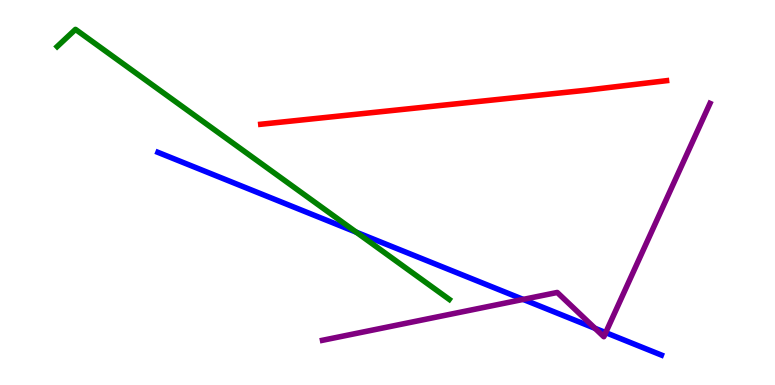[{'lines': ['blue', 'red'], 'intersections': []}, {'lines': ['green', 'red'], 'intersections': []}, {'lines': ['purple', 'red'], 'intersections': []}, {'lines': ['blue', 'green'], 'intersections': [{'x': 4.6, 'y': 3.97}]}, {'lines': ['blue', 'purple'], 'intersections': [{'x': 6.75, 'y': 2.22}, {'x': 7.68, 'y': 1.47}, {'x': 7.82, 'y': 1.36}]}, {'lines': ['green', 'purple'], 'intersections': []}]